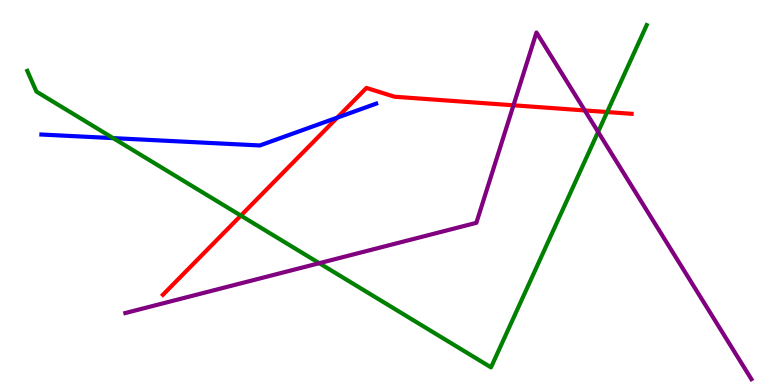[{'lines': ['blue', 'red'], 'intersections': [{'x': 4.35, 'y': 6.94}]}, {'lines': ['green', 'red'], 'intersections': [{'x': 3.11, 'y': 4.4}, {'x': 7.83, 'y': 7.09}]}, {'lines': ['purple', 'red'], 'intersections': [{'x': 6.63, 'y': 7.26}, {'x': 7.55, 'y': 7.13}]}, {'lines': ['blue', 'green'], 'intersections': [{'x': 1.46, 'y': 6.41}]}, {'lines': ['blue', 'purple'], 'intersections': []}, {'lines': ['green', 'purple'], 'intersections': [{'x': 4.12, 'y': 3.16}, {'x': 7.72, 'y': 6.57}]}]